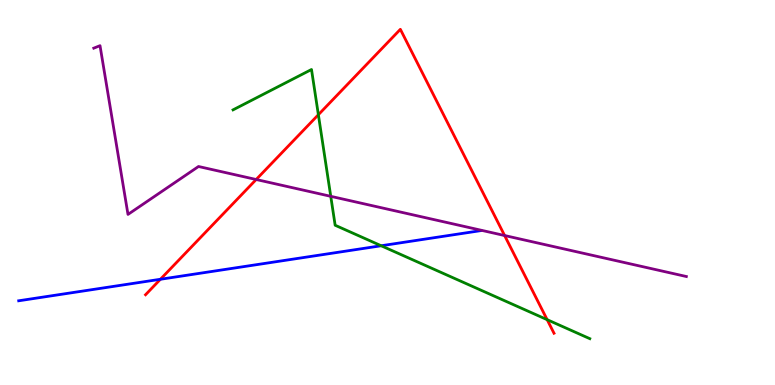[{'lines': ['blue', 'red'], 'intersections': [{'x': 2.07, 'y': 2.75}]}, {'lines': ['green', 'red'], 'intersections': [{'x': 4.11, 'y': 7.02}, {'x': 7.06, 'y': 1.7}]}, {'lines': ['purple', 'red'], 'intersections': [{'x': 3.31, 'y': 5.34}, {'x': 6.51, 'y': 3.88}]}, {'lines': ['blue', 'green'], 'intersections': [{'x': 4.92, 'y': 3.62}]}, {'lines': ['blue', 'purple'], 'intersections': []}, {'lines': ['green', 'purple'], 'intersections': [{'x': 4.27, 'y': 4.9}]}]